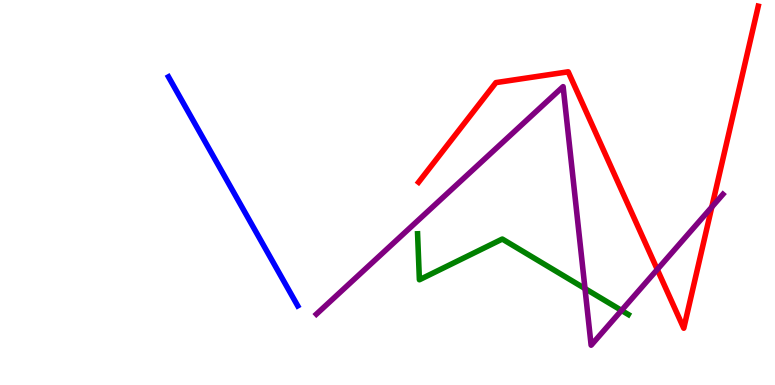[{'lines': ['blue', 'red'], 'intersections': []}, {'lines': ['green', 'red'], 'intersections': []}, {'lines': ['purple', 'red'], 'intersections': [{'x': 8.48, 'y': 3.0}, {'x': 9.18, 'y': 4.62}]}, {'lines': ['blue', 'green'], 'intersections': []}, {'lines': ['blue', 'purple'], 'intersections': []}, {'lines': ['green', 'purple'], 'intersections': [{'x': 7.55, 'y': 2.5}, {'x': 8.02, 'y': 1.94}]}]